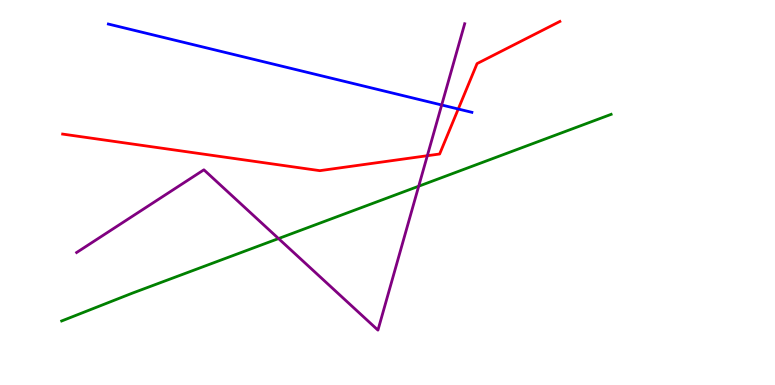[{'lines': ['blue', 'red'], 'intersections': [{'x': 5.91, 'y': 7.17}]}, {'lines': ['green', 'red'], 'intersections': []}, {'lines': ['purple', 'red'], 'intersections': [{'x': 5.51, 'y': 5.96}]}, {'lines': ['blue', 'green'], 'intersections': []}, {'lines': ['blue', 'purple'], 'intersections': [{'x': 5.7, 'y': 7.27}]}, {'lines': ['green', 'purple'], 'intersections': [{'x': 3.59, 'y': 3.8}, {'x': 5.4, 'y': 5.16}]}]